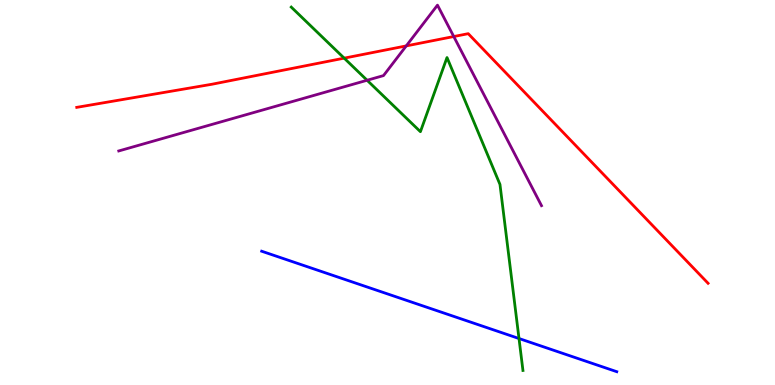[{'lines': ['blue', 'red'], 'intersections': []}, {'lines': ['green', 'red'], 'intersections': [{'x': 4.44, 'y': 8.49}]}, {'lines': ['purple', 'red'], 'intersections': [{'x': 5.24, 'y': 8.81}, {'x': 5.85, 'y': 9.05}]}, {'lines': ['blue', 'green'], 'intersections': [{'x': 6.7, 'y': 1.21}]}, {'lines': ['blue', 'purple'], 'intersections': []}, {'lines': ['green', 'purple'], 'intersections': [{'x': 4.74, 'y': 7.92}]}]